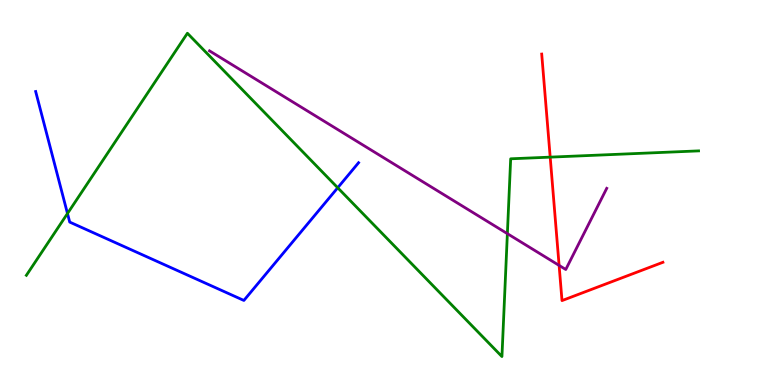[{'lines': ['blue', 'red'], 'intersections': []}, {'lines': ['green', 'red'], 'intersections': [{'x': 7.1, 'y': 5.92}]}, {'lines': ['purple', 'red'], 'intersections': [{'x': 7.21, 'y': 3.11}]}, {'lines': ['blue', 'green'], 'intersections': [{'x': 0.871, 'y': 4.45}, {'x': 4.36, 'y': 5.12}]}, {'lines': ['blue', 'purple'], 'intersections': []}, {'lines': ['green', 'purple'], 'intersections': [{'x': 6.55, 'y': 3.93}]}]